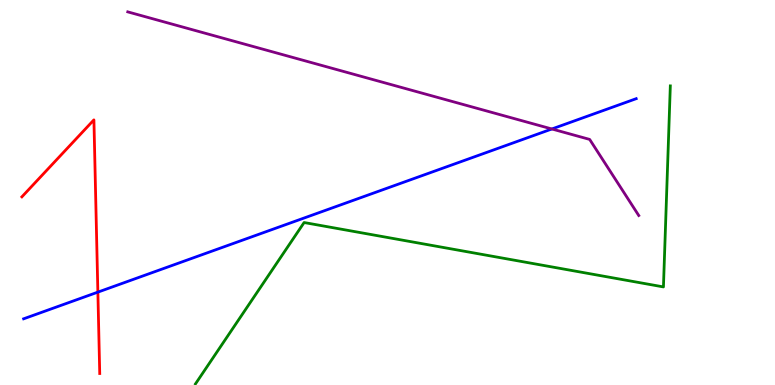[{'lines': ['blue', 'red'], 'intersections': [{'x': 1.26, 'y': 2.41}]}, {'lines': ['green', 'red'], 'intersections': []}, {'lines': ['purple', 'red'], 'intersections': []}, {'lines': ['blue', 'green'], 'intersections': []}, {'lines': ['blue', 'purple'], 'intersections': [{'x': 7.12, 'y': 6.65}]}, {'lines': ['green', 'purple'], 'intersections': []}]